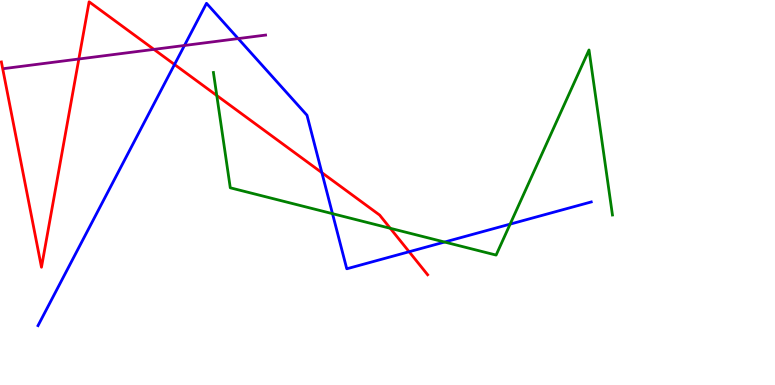[{'lines': ['blue', 'red'], 'intersections': [{'x': 2.25, 'y': 8.32}, {'x': 4.15, 'y': 5.52}, {'x': 5.28, 'y': 3.46}]}, {'lines': ['green', 'red'], 'intersections': [{'x': 2.8, 'y': 7.52}, {'x': 5.04, 'y': 4.07}]}, {'lines': ['purple', 'red'], 'intersections': [{'x': 1.02, 'y': 8.47}, {'x': 1.99, 'y': 8.72}]}, {'lines': ['blue', 'green'], 'intersections': [{'x': 4.29, 'y': 4.45}, {'x': 5.74, 'y': 3.71}, {'x': 6.58, 'y': 4.18}]}, {'lines': ['blue', 'purple'], 'intersections': [{'x': 2.38, 'y': 8.82}, {'x': 3.07, 'y': 9.0}]}, {'lines': ['green', 'purple'], 'intersections': []}]